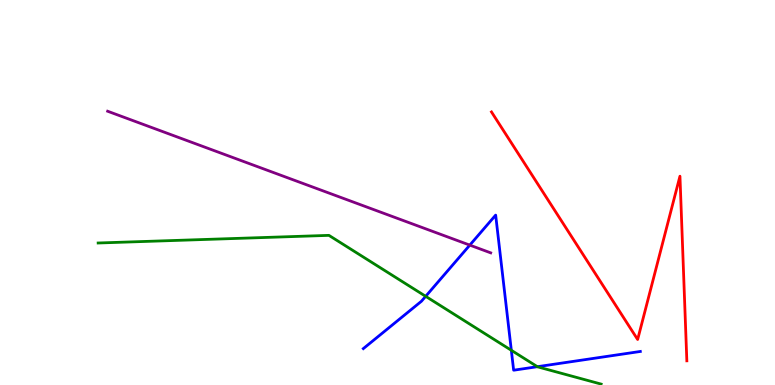[{'lines': ['blue', 'red'], 'intersections': []}, {'lines': ['green', 'red'], 'intersections': []}, {'lines': ['purple', 'red'], 'intersections': []}, {'lines': ['blue', 'green'], 'intersections': [{'x': 5.49, 'y': 2.3}, {'x': 6.6, 'y': 0.902}, {'x': 6.93, 'y': 0.475}]}, {'lines': ['blue', 'purple'], 'intersections': [{'x': 6.06, 'y': 3.63}]}, {'lines': ['green', 'purple'], 'intersections': []}]